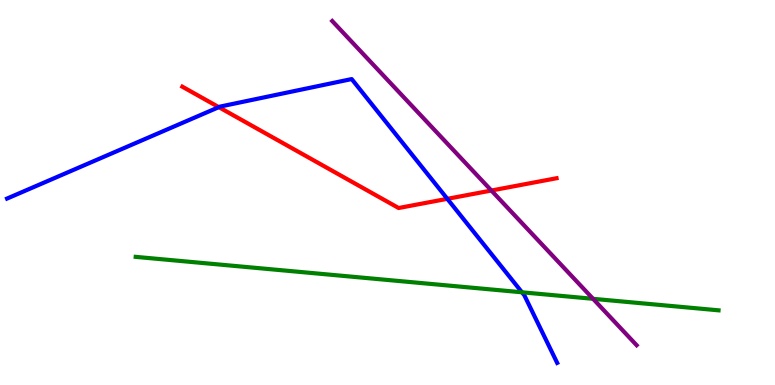[{'lines': ['blue', 'red'], 'intersections': [{'x': 2.82, 'y': 7.22}, {'x': 5.77, 'y': 4.84}]}, {'lines': ['green', 'red'], 'intersections': []}, {'lines': ['purple', 'red'], 'intersections': [{'x': 6.34, 'y': 5.05}]}, {'lines': ['blue', 'green'], 'intersections': [{'x': 6.74, 'y': 2.41}]}, {'lines': ['blue', 'purple'], 'intersections': []}, {'lines': ['green', 'purple'], 'intersections': [{'x': 7.65, 'y': 2.24}]}]